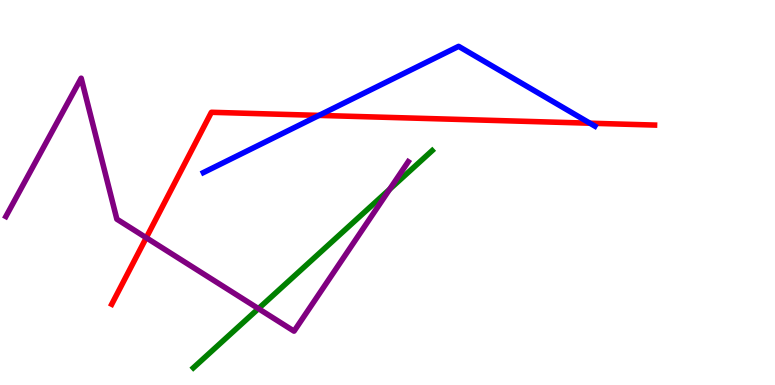[{'lines': ['blue', 'red'], 'intersections': [{'x': 4.12, 'y': 7.0}, {'x': 7.61, 'y': 6.8}]}, {'lines': ['green', 'red'], 'intersections': []}, {'lines': ['purple', 'red'], 'intersections': [{'x': 1.89, 'y': 3.82}]}, {'lines': ['blue', 'green'], 'intersections': []}, {'lines': ['blue', 'purple'], 'intersections': []}, {'lines': ['green', 'purple'], 'intersections': [{'x': 3.33, 'y': 1.98}, {'x': 5.03, 'y': 5.08}]}]